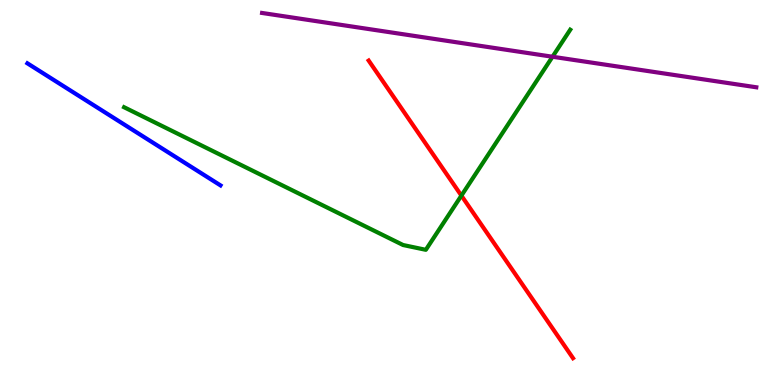[{'lines': ['blue', 'red'], 'intersections': []}, {'lines': ['green', 'red'], 'intersections': [{'x': 5.95, 'y': 4.92}]}, {'lines': ['purple', 'red'], 'intersections': []}, {'lines': ['blue', 'green'], 'intersections': []}, {'lines': ['blue', 'purple'], 'intersections': []}, {'lines': ['green', 'purple'], 'intersections': [{'x': 7.13, 'y': 8.53}]}]